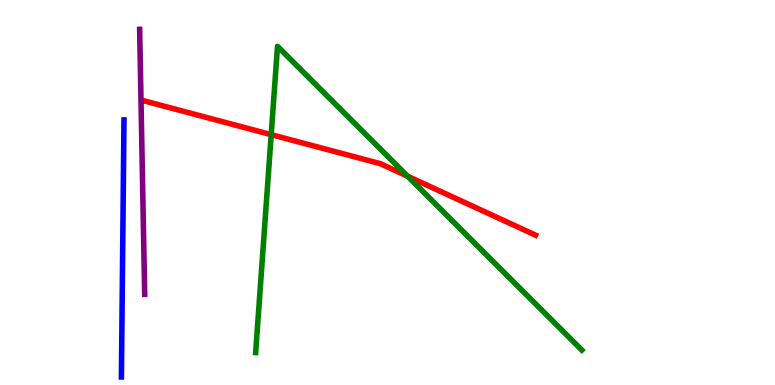[{'lines': ['blue', 'red'], 'intersections': []}, {'lines': ['green', 'red'], 'intersections': [{'x': 3.5, 'y': 6.5}, {'x': 5.26, 'y': 5.42}]}, {'lines': ['purple', 'red'], 'intersections': []}, {'lines': ['blue', 'green'], 'intersections': []}, {'lines': ['blue', 'purple'], 'intersections': []}, {'lines': ['green', 'purple'], 'intersections': []}]